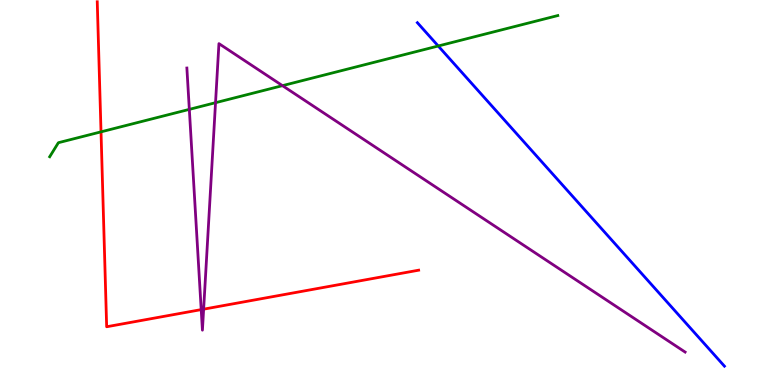[{'lines': ['blue', 'red'], 'intersections': []}, {'lines': ['green', 'red'], 'intersections': [{'x': 1.3, 'y': 6.58}]}, {'lines': ['purple', 'red'], 'intersections': [{'x': 2.6, 'y': 1.96}, {'x': 2.63, 'y': 1.97}]}, {'lines': ['blue', 'green'], 'intersections': [{'x': 5.65, 'y': 8.81}]}, {'lines': ['blue', 'purple'], 'intersections': []}, {'lines': ['green', 'purple'], 'intersections': [{'x': 2.44, 'y': 7.16}, {'x': 2.78, 'y': 7.33}, {'x': 3.64, 'y': 7.78}]}]